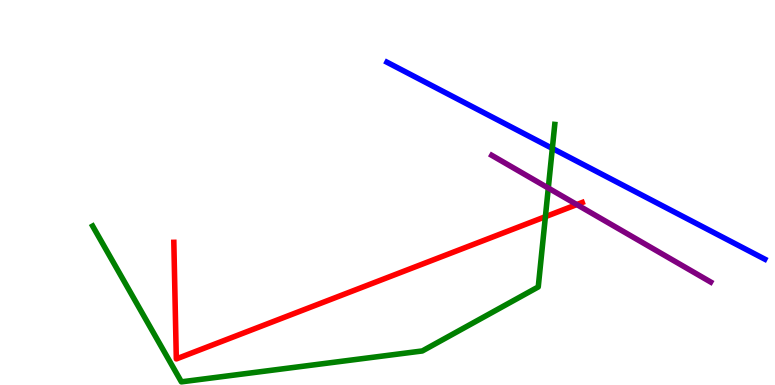[{'lines': ['blue', 'red'], 'intersections': []}, {'lines': ['green', 'red'], 'intersections': [{'x': 7.04, 'y': 4.37}]}, {'lines': ['purple', 'red'], 'intersections': [{'x': 7.44, 'y': 4.69}]}, {'lines': ['blue', 'green'], 'intersections': [{'x': 7.13, 'y': 6.15}]}, {'lines': ['blue', 'purple'], 'intersections': []}, {'lines': ['green', 'purple'], 'intersections': [{'x': 7.07, 'y': 5.12}]}]